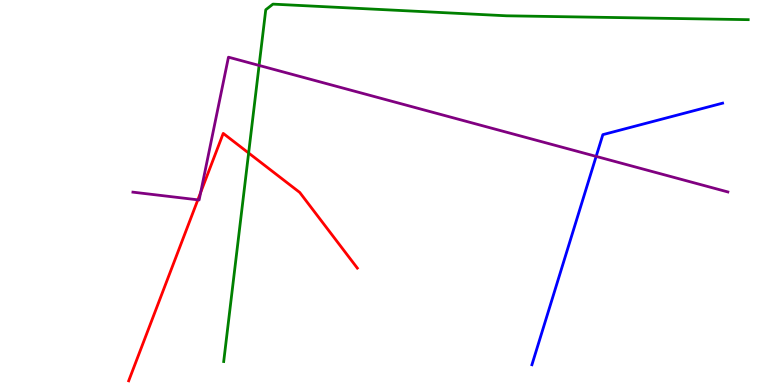[{'lines': ['blue', 'red'], 'intersections': []}, {'lines': ['green', 'red'], 'intersections': [{'x': 3.21, 'y': 6.03}]}, {'lines': ['purple', 'red'], 'intersections': [{'x': 2.55, 'y': 4.81}, {'x': 2.59, 'y': 5.0}]}, {'lines': ['blue', 'green'], 'intersections': []}, {'lines': ['blue', 'purple'], 'intersections': [{'x': 7.69, 'y': 5.94}]}, {'lines': ['green', 'purple'], 'intersections': [{'x': 3.34, 'y': 8.3}]}]